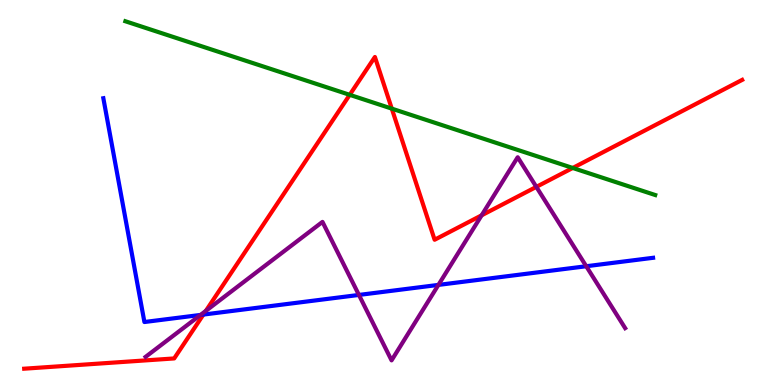[{'lines': ['blue', 'red'], 'intersections': [{'x': 2.62, 'y': 1.83}]}, {'lines': ['green', 'red'], 'intersections': [{'x': 4.51, 'y': 7.54}, {'x': 5.06, 'y': 7.18}, {'x': 7.39, 'y': 5.64}]}, {'lines': ['purple', 'red'], 'intersections': [{'x': 2.66, 'y': 1.93}, {'x': 6.21, 'y': 4.41}, {'x': 6.92, 'y': 5.15}]}, {'lines': ['blue', 'green'], 'intersections': []}, {'lines': ['blue', 'purple'], 'intersections': [{'x': 2.59, 'y': 1.82}, {'x': 4.63, 'y': 2.34}, {'x': 5.66, 'y': 2.6}, {'x': 7.56, 'y': 3.08}]}, {'lines': ['green', 'purple'], 'intersections': []}]